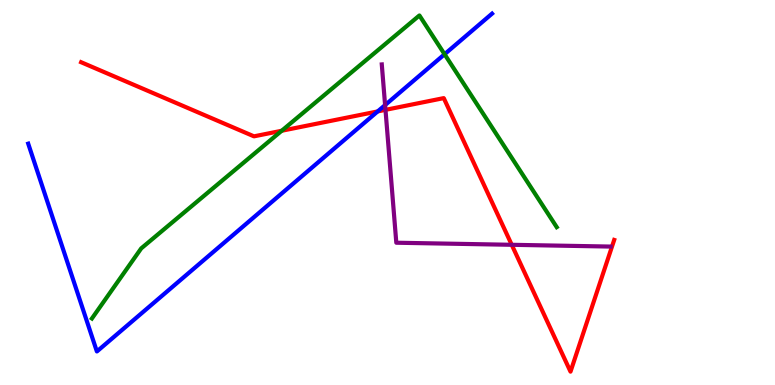[{'lines': ['blue', 'red'], 'intersections': [{'x': 4.87, 'y': 7.11}]}, {'lines': ['green', 'red'], 'intersections': [{'x': 3.63, 'y': 6.6}]}, {'lines': ['purple', 'red'], 'intersections': [{'x': 4.97, 'y': 7.15}, {'x': 6.6, 'y': 3.64}]}, {'lines': ['blue', 'green'], 'intersections': [{'x': 5.74, 'y': 8.59}]}, {'lines': ['blue', 'purple'], 'intersections': [{'x': 4.97, 'y': 7.27}]}, {'lines': ['green', 'purple'], 'intersections': []}]